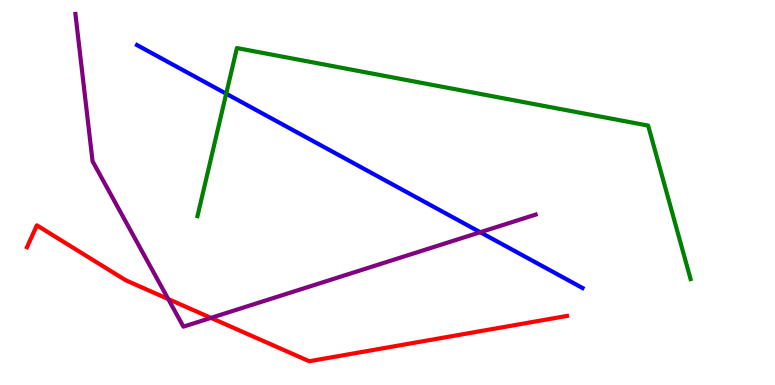[{'lines': ['blue', 'red'], 'intersections': []}, {'lines': ['green', 'red'], 'intersections': []}, {'lines': ['purple', 'red'], 'intersections': [{'x': 2.17, 'y': 2.23}, {'x': 2.72, 'y': 1.74}]}, {'lines': ['blue', 'green'], 'intersections': [{'x': 2.92, 'y': 7.57}]}, {'lines': ['blue', 'purple'], 'intersections': [{'x': 6.2, 'y': 3.97}]}, {'lines': ['green', 'purple'], 'intersections': []}]